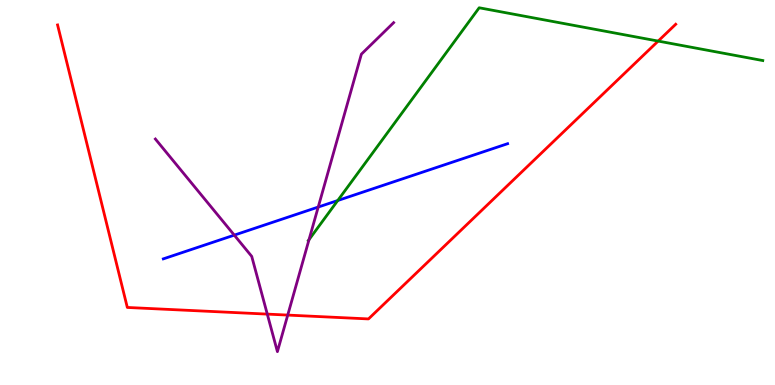[{'lines': ['blue', 'red'], 'intersections': []}, {'lines': ['green', 'red'], 'intersections': [{'x': 8.49, 'y': 8.93}]}, {'lines': ['purple', 'red'], 'intersections': [{'x': 3.45, 'y': 1.84}, {'x': 3.71, 'y': 1.82}]}, {'lines': ['blue', 'green'], 'intersections': [{'x': 4.36, 'y': 4.79}]}, {'lines': ['blue', 'purple'], 'intersections': [{'x': 3.02, 'y': 3.89}, {'x': 4.11, 'y': 4.62}]}, {'lines': ['green', 'purple'], 'intersections': [{'x': 3.99, 'y': 3.78}]}]